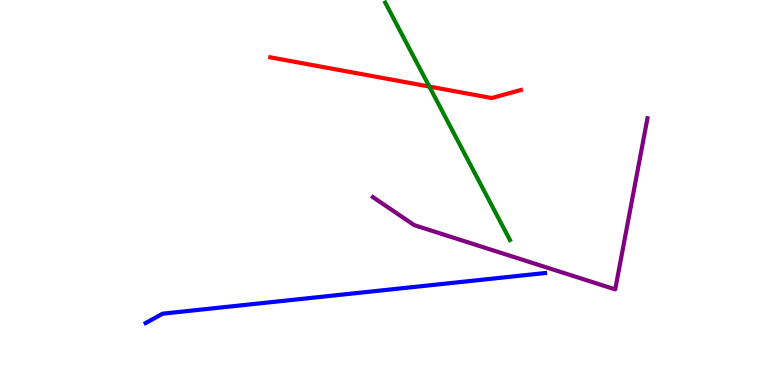[{'lines': ['blue', 'red'], 'intersections': []}, {'lines': ['green', 'red'], 'intersections': [{'x': 5.54, 'y': 7.75}]}, {'lines': ['purple', 'red'], 'intersections': []}, {'lines': ['blue', 'green'], 'intersections': []}, {'lines': ['blue', 'purple'], 'intersections': []}, {'lines': ['green', 'purple'], 'intersections': []}]